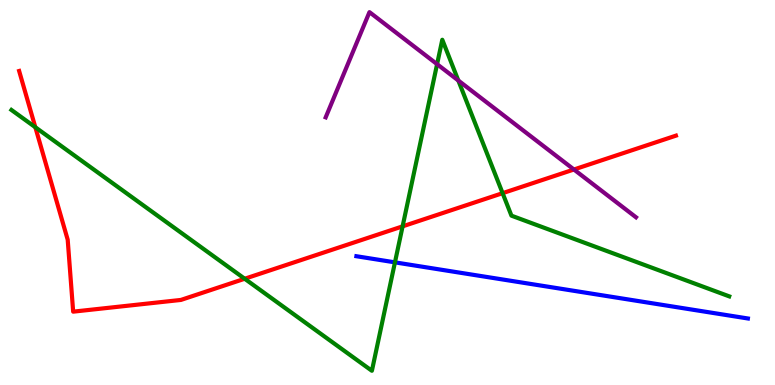[{'lines': ['blue', 'red'], 'intersections': []}, {'lines': ['green', 'red'], 'intersections': [{'x': 0.456, 'y': 6.69}, {'x': 3.16, 'y': 2.76}, {'x': 5.19, 'y': 4.12}, {'x': 6.49, 'y': 4.98}]}, {'lines': ['purple', 'red'], 'intersections': [{'x': 7.41, 'y': 5.6}]}, {'lines': ['blue', 'green'], 'intersections': [{'x': 5.1, 'y': 3.19}]}, {'lines': ['blue', 'purple'], 'intersections': []}, {'lines': ['green', 'purple'], 'intersections': [{'x': 5.64, 'y': 8.33}, {'x': 5.91, 'y': 7.91}]}]